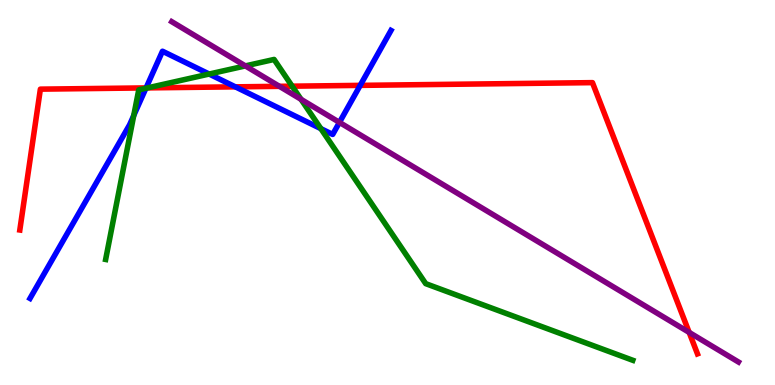[{'lines': ['blue', 'red'], 'intersections': [{'x': 1.88, 'y': 7.72}, {'x': 3.04, 'y': 7.74}, {'x': 4.65, 'y': 7.78}]}, {'lines': ['green', 'red'], 'intersections': [{'x': 1.9, 'y': 7.72}, {'x': 3.77, 'y': 7.76}]}, {'lines': ['purple', 'red'], 'intersections': [{'x': 3.61, 'y': 7.76}, {'x': 8.89, 'y': 1.37}]}, {'lines': ['blue', 'green'], 'intersections': [{'x': 1.73, 'y': 7.0}, {'x': 1.88, 'y': 7.71}, {'x': 2.7, 'y': 8.08}, {'x': 4.14, 'y': 6.66}]}, {'lines': ['blue', 'purple'], 'intersections': [{'x': 4.38, 'y': 6.82}]}, {'lines': ['green', 'purple'], 'intersections': [{'x': 3.17, 'y': 8.29}, {'x': 3.88, 'y': 7.42}]}]